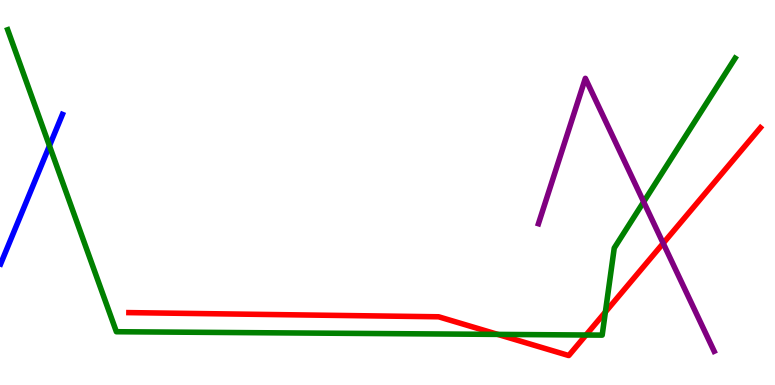[{'lines': ['blue', 'red'], 'intersections': []}, {'lines': ['green', 'red'], 'intersections': [{'x': 6.42, 'y': 1.31}, {'x': 7.56, 'y': 1.3}, {'x': 7.81, 'y': 1.9}]}, {'lines': ['purple', 'red'], 'intersections': [{'x': 8.56, 'y': 3.68}]}, {'lines': ['blue', 'green'], 'intersections': [{'x': 0.638, 'y': 6.21}]}, {'lines': ['blue', 'purple'], 'intersections': []}, {'lines': ['green', 'purple'], 'intersections': [{'x': 8.31, 'y': 4.76}]}]